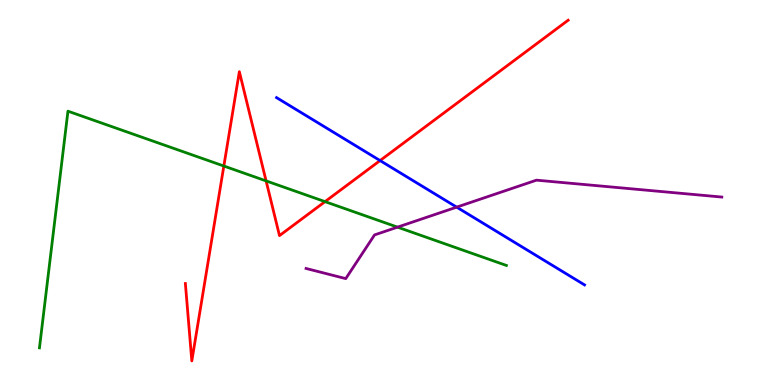[{'lines': ['blue', 'red'], 'intersections': [{'x': 4.9, 'y': 5.83}]}, {'lines': ['green', 'red'], 'intersections': [{'x': 2.89, 'y': 5.69}, {'x': 3.43, 'y': 5.3}, {'x': 4.19, 'y': 4.76}]}, {'lines': ['purple', 'red'], 'intersections': []}, {'lines': ['blue', 'green'], 'intersections': []}, {'lines': ['blue', 'purple'], 'intersections': [{'x': 5.89, 'y': 4.62}]}, {'lines': ['green', 'purple'], 'intersections': [{'x': 5.13, 'y': 4.1}]}]